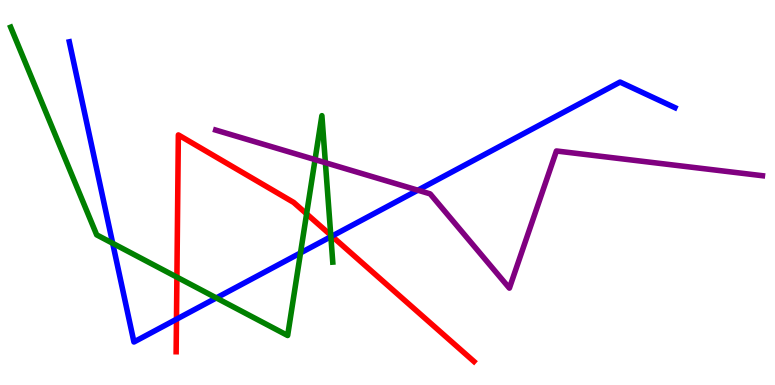[{'lines': ['blue', 'red'], 'intersections': [{'x': 2.28, 'y': 1.71}, {'x': 4.28, 'y': 3.87}]}, {'lines': ['green', 'red'], 'intersections': [{'x': 2.28, 'y': 2.8}, {'x': 3.96, 'y': 4.45}, {'x': 4.27, 'y': 3.89}]}, {'lines': ['purple', 'red'], 'intersections': []}, {'lines': ['blue', 'green'], 'intersections': [{'x': 1.45, 'y': 3.68}, {'x': 2.79, 'y': 2.26}, {'x': 3.88, 'y': 3.43}, {'x': 4.27, 'y': 3.85}]}, {'lines': ['blue', 'purple'], 'intersections': [{'x': 5.39, 'y': 5.06}]}, {'lines': ['green', 'purple'], 'intersections': [{'x': 4.07, 'y': 5.85}, {'x': 4.2, 'y': 5.77}]}]